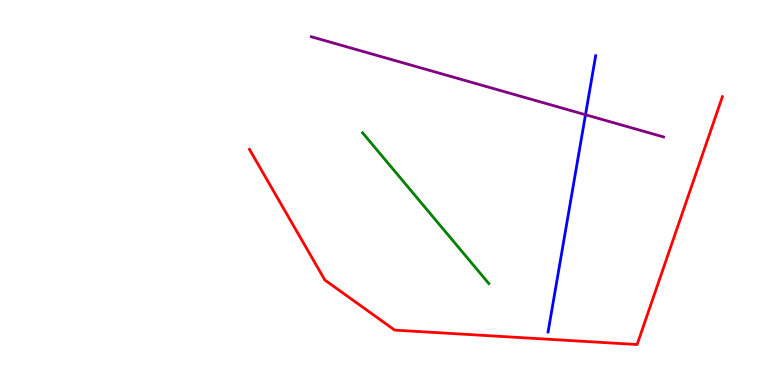[{'lines': ['blue', 'red'], 'intersections': []}, {'lines': ['green', 'red'], 'intersections': []}, {'lines': ['purple', 'red'], 'intersections': []}, {'lines': ['blue', 'green'], 'intersections': []}, {'lines': ['blue', 'purple'], 'intersections': [{'x': 7.55, 'y': 7.02}]}, {'lines': ['green', 'purple'], 'intersections': []}]